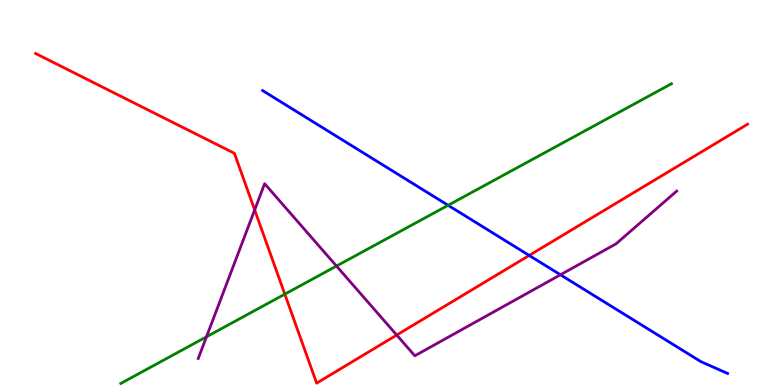[{'lines': ['blue', 'red'], 'intersections': [{'x': 6.83, 'y': 3.37}]}, {'lines': ['green', 'red'], 'intersections': [{'x': 3.68, 'y': 2.36}]}, {'lines': ['purple', 'red'], 'intersections': [{'x': 3.29, 'y': 4.55}, {'x': 5.12, 'y': 1.3}]}, {'lines': ['blue', 'green'], 'intersections': [{'x': 5.78, 'y': 4.67}]}, {'lines': ['blue', 'purple'], 'intersections': [{'x': 7.23, 'y': 2.86}]}, {'lines': ['green', 'purple'], 'intersections': [{'x': 2.66, 'y': 1.25}, {'x': 4.34, 'y': 3.09}]}]